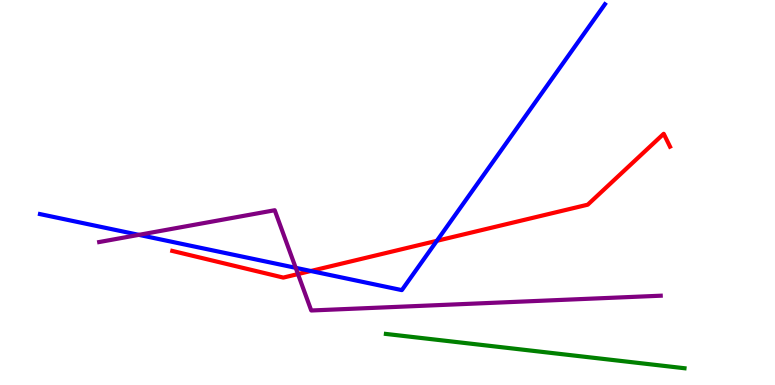[{'lines': ['blue', 'red'], 'intersections': [{'x': 4.01, 'y': 2.96}, {'x': 5.64, 'y': 3.75}]}, {'lines': ['green', 'red'], 'intersections': []}, {'lines': ['purple', 'red'], 'intersections': [{'x': 3.84, 'y': 2.88}]}, {'lines': ['blue', 'green'], 'intersections': []}, {'lines': ['blue', 'purple'], 'intersections': [{'x': 1.79, 'y': 3.9}, {'x': 3.82, 'y': 3.04}]}, {'lines': ['green', 'purple'], 'intersections': []}]